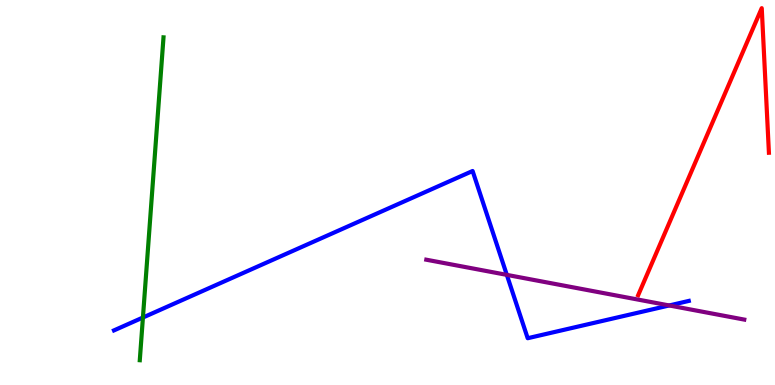[{'lines': ['blue', 'red'], 'intersections': []}, {'lines': ['green', 'red'], 'intersections': []}, {'lines': ['purple', 'red'], 'intersections': []}, {'lines': ['blue', 'green'], 'intersections': [{'x': 1.84, 'y': 1.75}]}, {'lines': ['blue', 'purple'], 'intersections': [{'x': 6.54, 'y': 2.86}, {'x': 8.64, 'y': 2.07}]}, {'lines': ['green', 'purple'], 'intersections': []}]